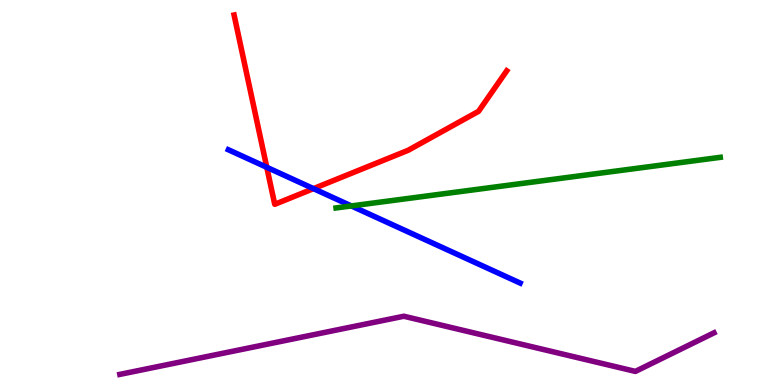[{'lines': ['blue', 'red'], 'intersections': [{'x': 3.44, 'y': 5.65}, {'x': 4.04, 'y': 5.1}]}, {'lines': ['green', 'red'], 'intersections': []}, {'lines': ['purple', 'red'], 'intersections': []}, {'lines': ['blue', 'green'], 'intersections': [{'x': 4.53, 'y': 4.65}]}, {'lines': ['blue', 'purple'], 'intersections': []}, {'lines': ['green', 'purple'], 'intersections': []}]